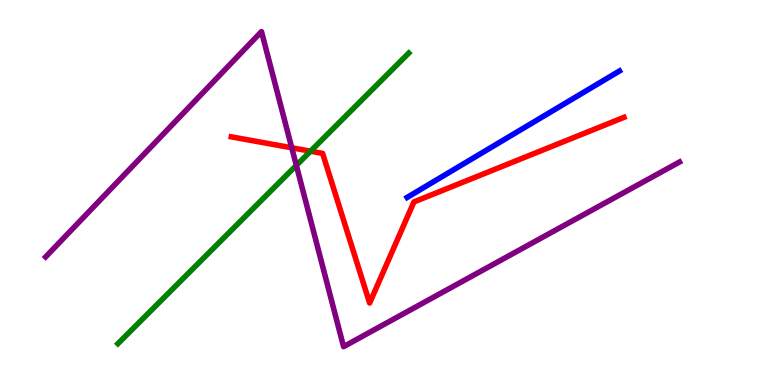[{'lines': ['blue', 'red'], 'intersections': []}, {'lines': ['green', 'red'], 'intersections': [{'x': 4.01, 'y': 6.07}]}, {'lines': ['purple', 'red'], 'intersections': [{'x': 3.76, 'y': 6.16}]}, {'lines': ['blue', 'green'], 'intersections': []}, {'lines': ['blue', 'purple'], 'intersections': []}, {'lines': ['green', 'purple'], 'intersections': [{'x': 3.82, 'y': 5.7}]}]